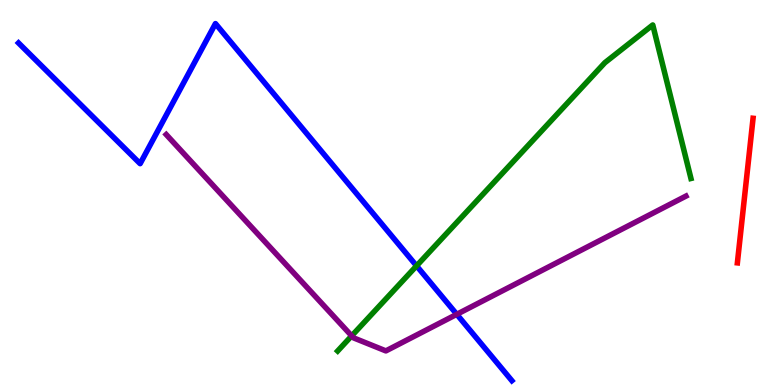[{'lines': ['blue', 'red'], 'intersections': []}, {'lines': ['green', 'red'], 'intersections': []}, {'lines': ['purple', 'red'], 'intersections': []}, {'lines': ['blue', 'green'], 'intersections': [{'x': 5.38, 'y': 3.09}]}, {'lines': ['blue', 'purple'], 'intersections': [{'x': 5.89, 'y': 1.84}]}, {'lines': ['green', 'purple'], 'intersections': [{'x': 4.54, 'y': 1.28}]}]